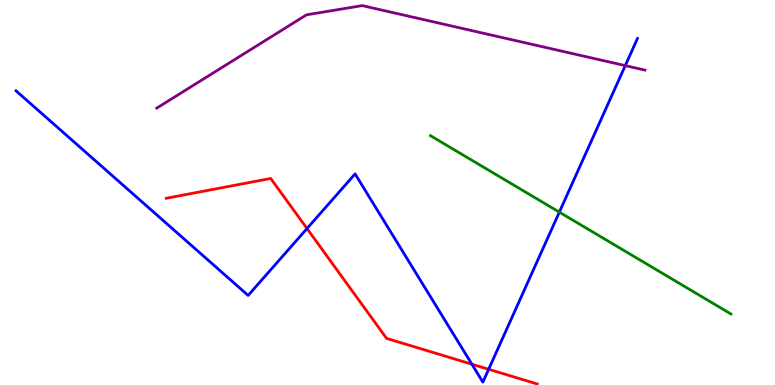[{'lines': ['blue', 'red'], 'intersections': [{'x': 3.96, 'y': 4.06}, {'x': 6.09, 'y': 0.54}, {'x': 6.31, 'y': 0.408}]}, {'lines': ['green', 'red'], 'intersections': []}, {'lines': ['purple', 'red'], 'intersections': []}, {'lines': ['blue', 'green'], 'intersections': [{'x': 7.22, 'y': 4.49}]}, {'lines': ['blue', 'purple'], 'intersections': [{'x': 8.07, 'y': 8.3}]}, {'lines': ['green', 'purple'], 'intersections': []}]